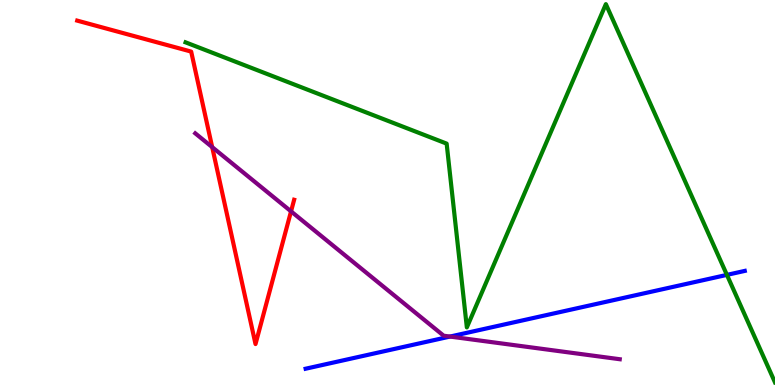[{'lines': ['blue', 'red'], 'intersections': []}, {'lines': ['green', 'red'], 'intersections': []}, {'lines': ['purple', 'red'], 'intersections': [{'x': 2.74, 'y': 6.18}, {'x': 3.76, 'y': 4.51}]}, {'lines': ['blue', 'green'], 'intersections': [{'x': 9.38, 'y': 2.86}]}, {'lines': ['blue', 'purple'], 'intersections': [{'x': 5.81, 'y': 1.26}]}, {'lines': ['green', 'purple'], 'intersections': []}]